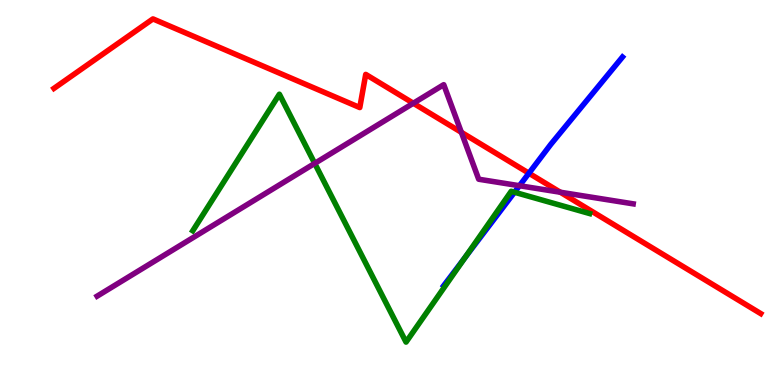[{'lines': ['blue', 'red'], 'intersections': [{'x': 6.82, 'y': 5.5}]}, {'lines': ['green', 'red'], 'intersections': []}, {'lines': ['purple', 'red'], 'intersections': [{'x': 5.33, 'y': 7.32}, {'x': 5.95, 'y': 6.56}, {'x': 7.23, 'y': 5.01}]}, {'lines': ['blue', 'green'], 'intersections': [{'x': 6.0, 'y': 3.31}, {'x': 6.64, 'y': 5.01}]}, {'lines': ['blue', 'purple'], 'intersections': [{'x': 6.7, 'y': 5.18}]}, {'lines': ['green', 'purple'], 'intersections': [{'x': 4.06, 'y': 5.76}]}]